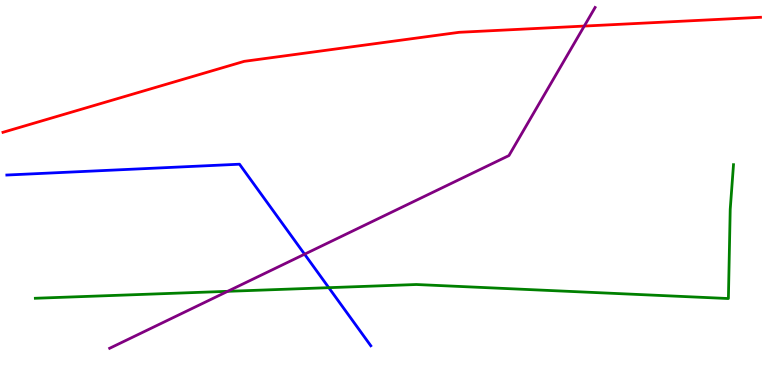[{'lines': ['blue', 'red'], 'intersections': []}, {'lines': ['green', 'red'], 'intersections': []}, {'lines': ['purple', 'red'], 'intersections': [{'x': 7.54, 'y': 9.32}]}, {'lines': ['blue', 'green'], 'intersections': [{'x': 4.24, 'y': 2.53}]}, {'lines': ['blue', 'purple'], 'intersections': [{'x': 3.93, 'y': 3.4}]}, {'lines': ['green', 'purple'], 'intersections': [{'x': 2.94, 'y': 2.43}]}]